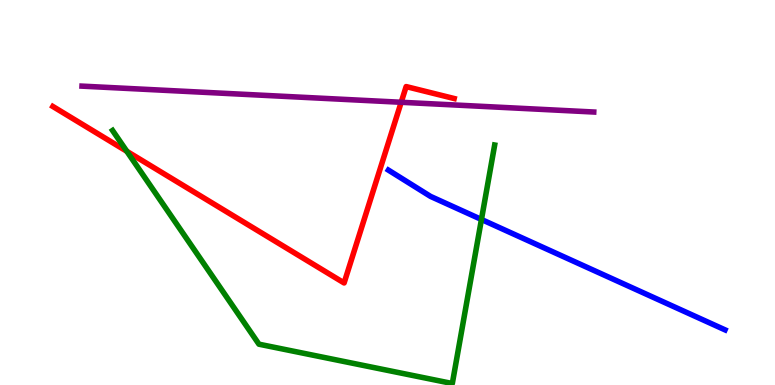[{'lines': ['blue', 'red'], 'intersections': []}, {'lines': ['green', 'red'], 'intersections': [{'x': 1.64, 'y': 6.07}]}, {'lines': ['purple', 'red'], 'intersections': [{'x': 5.18, 'y': 7.34}]}, {'lines': ['blue', 'green'], 'intersections': [{'x': 6.21, 'y': 4.3}]}, {'lines': ['blue', 'purple'], 'intersections': []}, {'lines': ['green', 'purple'], 'intersections': []}]